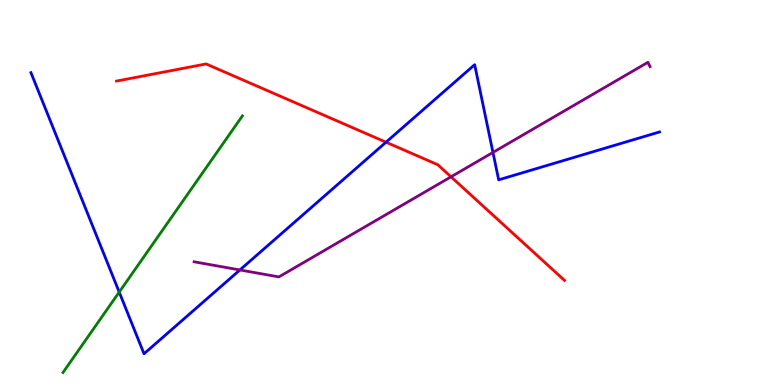[{'lines': ['blue', 'red'], 'intersections': [{'x': 4.98, 'y': 6.31}]}, {'lines': ['green', 'red'], 'intersections': []}, {'lines': ['purple', 'red'], 'intersections': [{'x': 5.82, 'y': 5.41}]}, {'lines': ['blue', 'green'], 'intersections': [{'x': 1.54, 'y': 2.41}]}, {'lines': ['blue', 'purple'], 'intersections': [{'x': 3.1, 'y': 2.99}, {'x': 6.36, 'y': 6.04}]}, {'lines': ['green', 'purple'], 'intersections': []}]